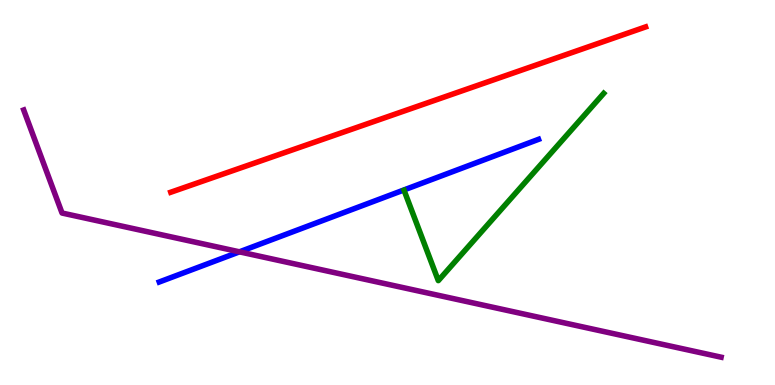[{'lines': ['blue', 'red'], 'intersections': []}, {'lines': ['green', 'red'], 'intersections': []}, {'lines': ['purple', 'red'], 'intersections': []}, {'lines': ['blue', 'green'], 'intersections': []}, {'lines': ['blue', 'purple'], 'intersections': [{'x': 3.09, 'y': 3.46}]}, {'lines': ['green', 'purple'], 'intersections': []}]